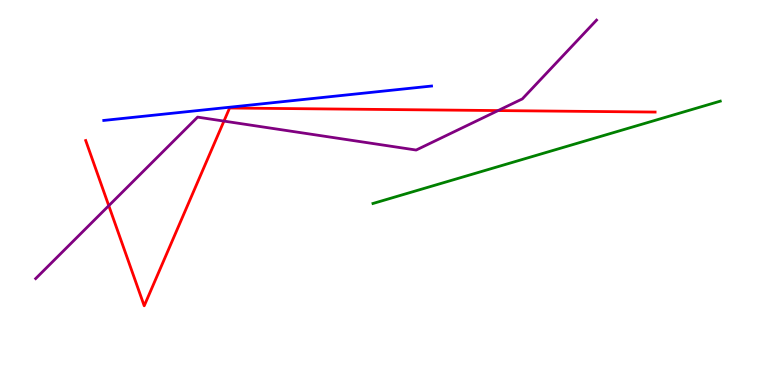[{'lines': ['blue', 'red'], 'intersections': []}, {'lines': ['green', 'red'], 'intersections': []}, {'lines': ['purple', 'red'], 'intersections': [{'x': 1.4, 'y': 4.66}, {'x': 2.89, 'y': 6.85}, {'x': 6.43, 'y': 7.13}]}, {'lines': ['blue', 'green'], 'intersections': []}, {'lines': ['blue', 'purple'], 'intersections': []}, {'lines': ['green', 'purple'], 'intersections': []}]